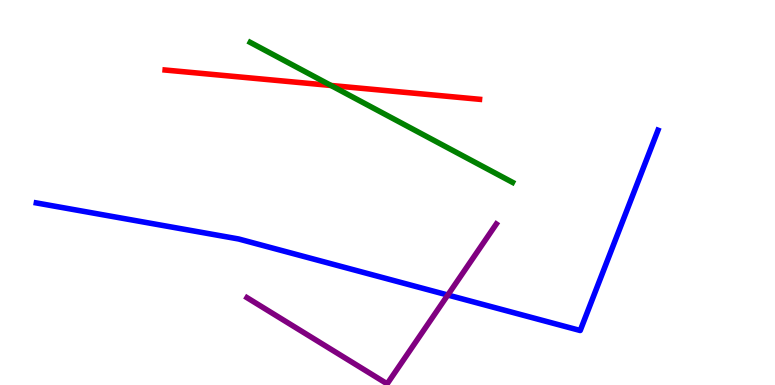[{'lines': ['blue', 'red'], 'intersections': []}, {'lines': ['green', 'red'], 'intersections': [{'x': 4.27, 'y': 7.78}]}, {'lines': ['purple', 'red'], 'intersections': []}, {'lines': ['blue', 'green'], 'intersections': []}, {'lines': ['blue', 'purple'], 'intersections': [{'x': 5.78, 'y': 2.34}]}, {'lines': ['green', 'purple'], 'intersections': []}]